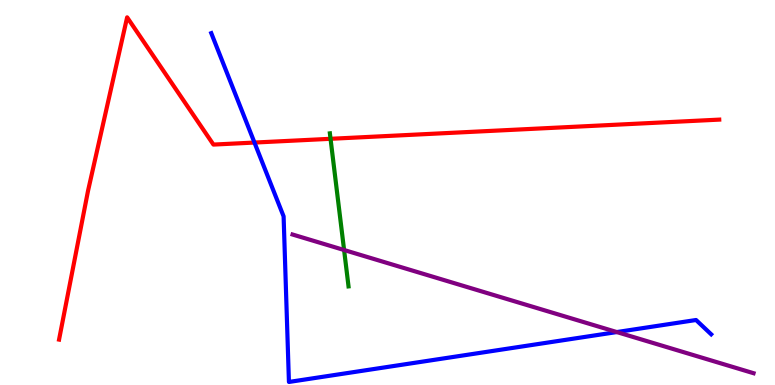[{'lines': ['blue', 'red'], 'intersections': [{'x': 3.28, 'y': 6.3}]}, {'lines': ['green', 'red'], 'intersections': [{'x': 4.27, 'y': 6.39}]}, {'lines': ['purple', 'red'], 'intersections': []}, {'lines': ['blue', 'green'], 'intersections': []}, {'lines': ['blue', 'purple'], 'intersections': [{'x': 7.96, 'y': 1.38}]}, {'lines': ['green', 'purple'], 'intersections': [{'x': 4.44, 'y': 3.51}]}]